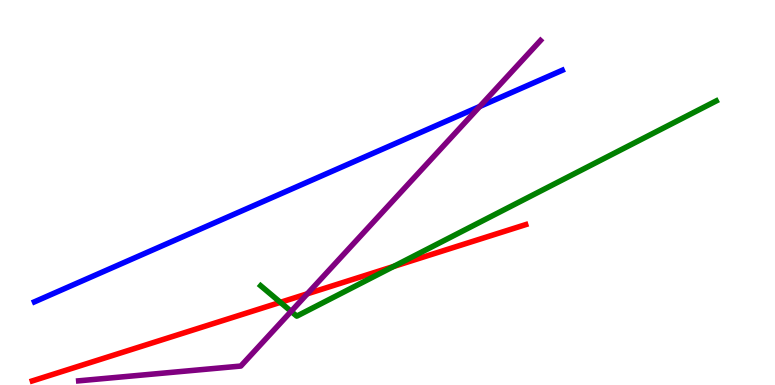[{'lines': ['blue', 'red'], 'intersections': []}, {'lines': ['green', 'red'], 'intersections': [{'x': 3.62, 'y': 2.15}, {'x': 5.08, 'y': 3.08}]}, {'lines': ['purple', 'red'], 'intersections': [{'x': 3.97, 'y': 2.37}]}, {'lines': ['blue', 'green'], 'intersections': []}, {'lines': ['blue', 'purple'], 'intersections': [{'x': 6.19, 'y': 7.23}]}, {'lines': ['green', 'purple'], 'intersections': [{'x': 3.76, 'y': 1.91}]}]